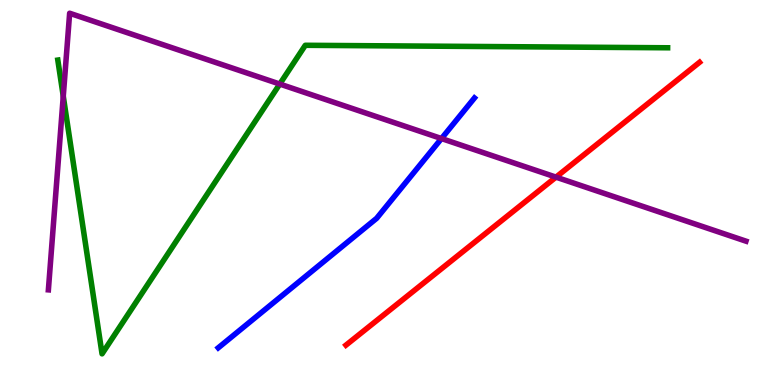[{'lines': ['blue', 'red'], 'intersections': []}, {'lines': ['green', 'red'], 'intersections': []}, {'lines': ['purple', 'red'], 'intersections': [{'x': 7.17, 'y': 5.4}]}, {'lines': ['blue', 'green'], 'intersections': []}, {'lines': ['blue', 'purple'], 'intersections': [{'x': 5.7, 'y': 6.4}]}, {'lines': ['green', 'purple'], 'intersections': [{'x': 0.816, 'y': 7.5}, {'x': 3.61, 'y': 7.82}]}]